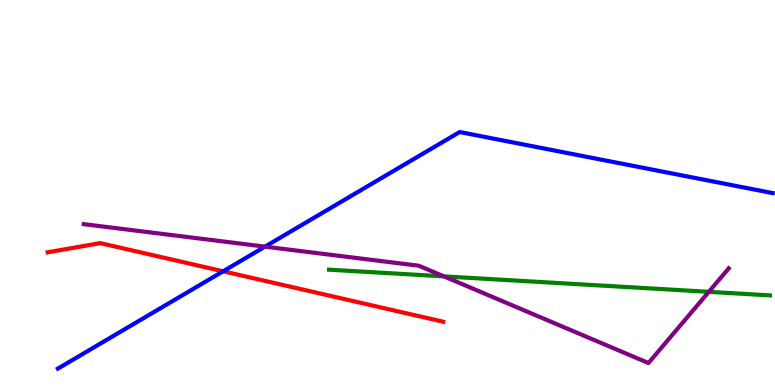[{'lines': ['blue', 'red'], 'intersections': [{'x': 2.88, 'y': 2.95}]}, {'lines': ['green', 'red'], 'intersections': []}, {'lines': ['purple', 'red'], 'intersections': []}, {'lines': ['blue', 'green'], 'intersections': []}, {'lines': ['blue', 'purple'], 'intersections': [{'x': 3.42, 'y': 3.59}]}, {'lines': ['green', 'purple'], 'intersections': [{'x': 5.73, 'y': 2.82}, {'x': 9.15, 'y': 2.42}]}]